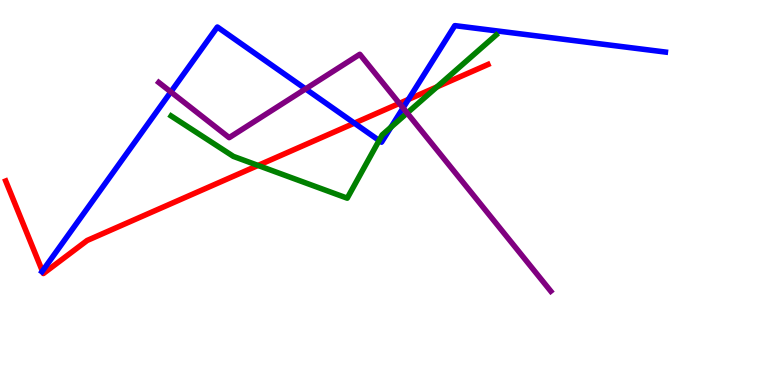[{'lines': ['blue', 'red'], 'intersections': [{'x': 0.547, 'y': 2.96}, {'x': 4.57, 'y': 6.8}, {'x': 5.27, 'y': 7.42}]}, {'lines': ['green', 'red'], 'intersections': [{'x': 3.33, 'y': 5.7}, {'x': 5.64, 'y': 7.74}]}, {'lines': ['purple', 'red'], 'intersections': [{'x': 5.15, 'y': 7.31}]}, {'lines': ['blue', 'green'], 'intersections': [{'x': 4.89, 'y': 6.35}, {'x': 5.04, 'y': 6.7}]}, {'lines': ['blue', 'purple'], 'intersections': [{'x': 2.2, 'y': 7.61}, {'x': 3.94, 'y': 7.69}, {'x': 5.2, 'y': 7.2}]}, {'lines': ['green', 'purple'], 'intersections': [{'x': 5.25, 'y': 7.06}]}]